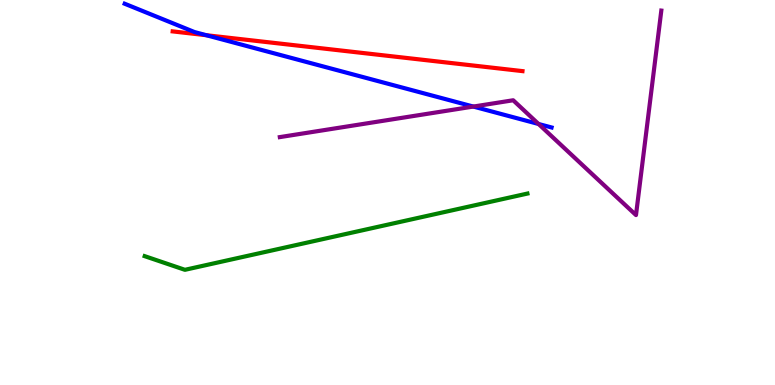[{'lines': ['blue', 'red'], 'intersections': [{'x': 2.66, 'y': 9.09}]}, {'lines': ['green', 'red'], 'intersections': []}, {'lines': ['purple', 'red'], 'intersections': []}, {'lines': ['blue', 'green'], 'intersections': []}, {'lines': ['blue', 'purple'], 'intersections': [{'x': 6.11, 'y': 7.23}, {'x': 6.95, 'y': 6.78}]}, {'lines': ['green', 'purple'], 'intersections': []}]